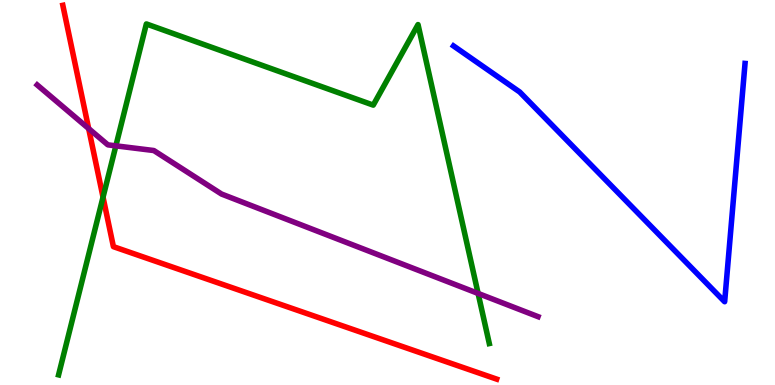[{'lines': ['blue', 'red'], 'intersections': []}, {'lines': ['green', 'red'], 'intersections': [{'x': 1.33, 'y': 4.88}]}, {'lines': ['purple', 'red'], 'intersections': [{'x': 1.14, 'y': 6.66}]}, {'lines': ['blue', 'green'], 'intersections': []}, {'lines': ['blue', 'purple'], 'intersections': []}, {'lines': ['green', 'purple'], 'intersections': [{'x': 1.5, 'y': 6.21}, {'x': 6.17, 'y': 2.38}]}]